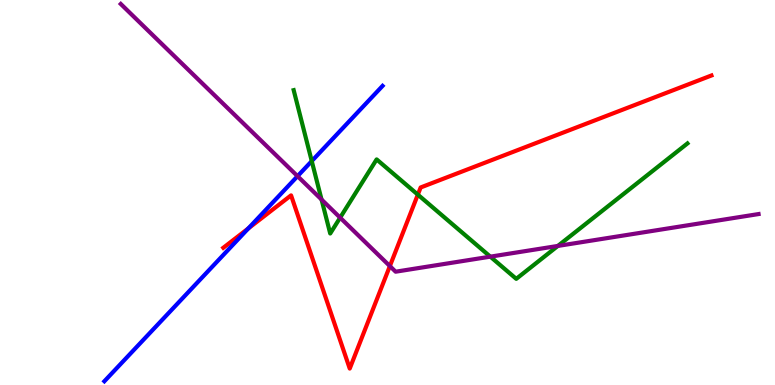[{'lines': ['blue', 'red'], 'intersections': [{'x': 3.2, 'y': 4.07}]}, {'lines': ['green', 'red'], 'intersections': [{'x': 5.39, 'y': 4.94}]}, {'lines': ['purple', 'red'], 'intersections': [{'x': 5.03, 'y': 3.09}]}, {'lines': ['blue', 'green'], 'intersections': [{'x': 4.02, 'y': 5.82}]}, {'lines': ['blue', 'purple'], 'intersections': [{'x': 3.84, 'y': 5.42}]}, {'lines': ['green', 'purple'], 'intersections': [{'x': 4.15, 'y': 4.82}, {'x': 4.39, 'y': 4.35}, {'x': 6.33, 'y': 3.33}, {'x': 7.2, 'y': 3.61}]}]